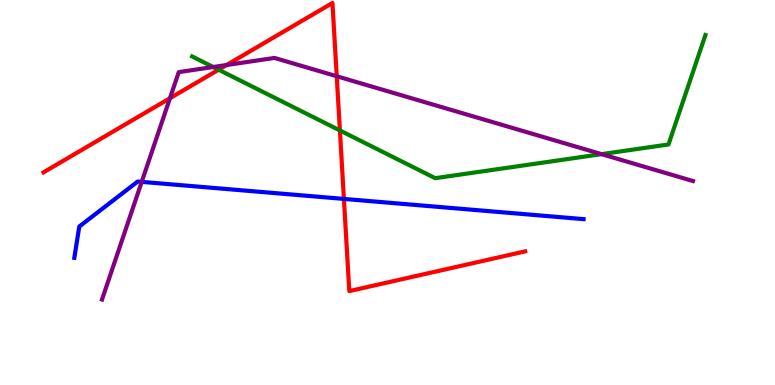[{'lines': ['blue', 'red'], 'intersections': [{'x': 4.44, 'y': 4.83}]}, {'lines': ['green', 'red'], 'intersections': [{'x': 2.82, 'y': 8.19}, {'x': 4.39, 'y': 6.61}]}, {'lines': ['purple', 'red'], 'intersections': [{'x': 2.19, 'y': 7.45}, {'x': 2.92, 'y': 8.31}, {'x': 4.34, 'y': 8.02}]}, {'lines': ['blue', 'green'], 'intersections': []}, {'lines': ['blue', 'purple'], 'intersections': [{'x': 1.83, 'y': 5.28}]}, {'lines': ['green', 'purple'], 'intersections': [{'x': 2.75, 'y': 8.26}, {'x': 7.76, 'y': 6.0}]}]